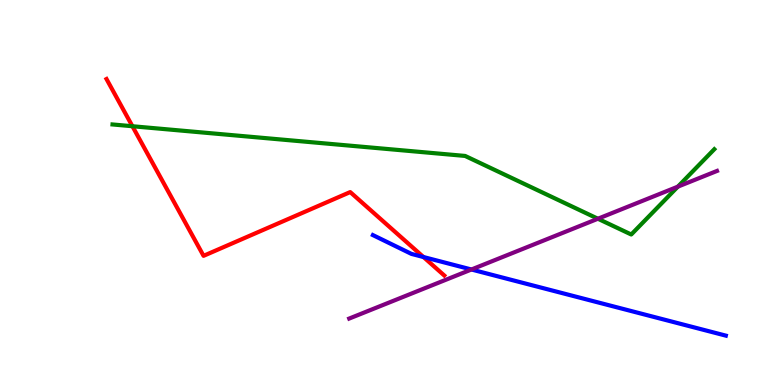[{'lines': ['blue', 'red'], 'intersections': [{'x': 5.46, 'y': 3.32}]}, {'lines': ['green', 'red'], 'intersections': [{'x': 1.71, 'y': 6.72}]}, {'lines': ['purple', 'red'], 'intersections': []}, {'lines': ['blue', 'green'], 'intersections': []}, {'lines': ['blue', 'purple'], 'intersections': [{'x': 6.08, 'y': 3.0}]}, {'lines': ['green', 'purple'], 'intersections': [{'x': 7.71, 'y': 4.32}, {'x': 8.75, 'y': 5.15}]}]